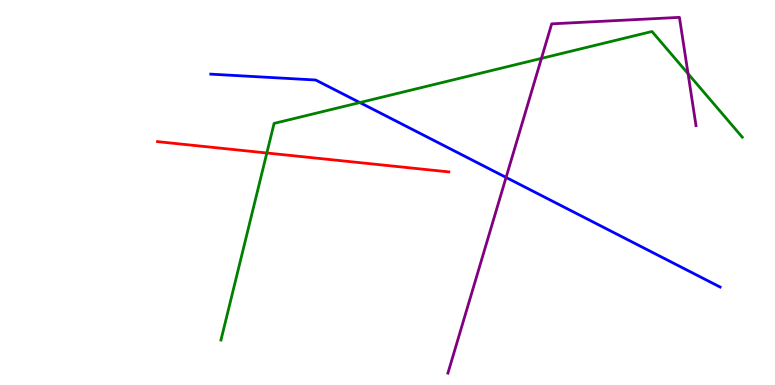[{'lines': ['blue', 'red'], 'intersections': []}, {'lines': ['green', 'red'], 'intersections': [{'x': 3.44, 'y': 6.03}]}, {'lines': ['purple', 'red'], 'intersections': []}, {'lines': ['blue', 'green'], 'intersections': [{'x': 4.64, 'y': 7.34}]}, {'lines': ['blue', 'purple'], 'intersections': [{'x': 6.53, 'y': 5.39}]}, {'lines': ['green', 'purple'], 'intersections': [{'x': 6.99, 'y': 8.48}, {'x': 8.88, 'y': 8.09}]}]